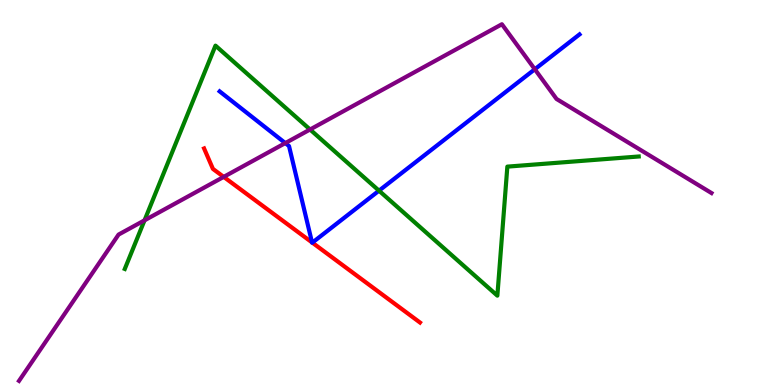[{'lines': ['blue', 'red'], 'intersections': [{'x': 4.03, 'y': 3.7}, {'x': 4.03, 'y': 3.7}]}, {'lines': ['green', 'red'], 'intersections': []}, {'lines': ['purple', 'red'], 'intersections': [{'x': 2.89, 'y': 5.41}]}, {'lines': ['blue', 'green'], 'intersections': [{'x': 4.89, 'y': 5.05}]}, {'lines': ['blue', 'purple'], 'intersections': [{'x': 3.68, 'y': 6.28}, {'x': 6.9, 'y': 8.2}]}, {'lines': ['green', 'purple'], 'intersections': [{'x': 1.86, 'y': 4.28}, {'x': 4.0, 'y': 6.64}]}]